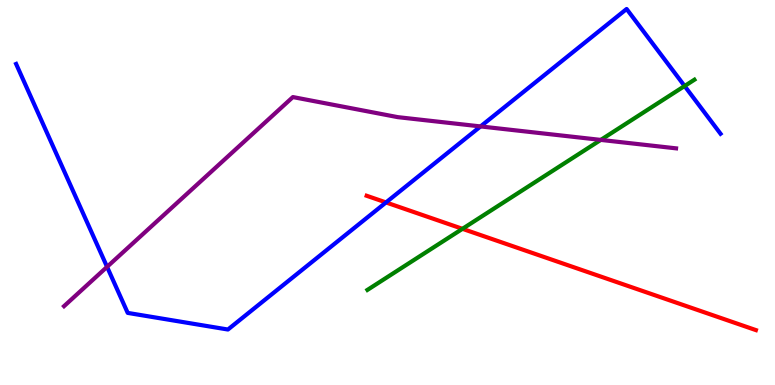[{'lines': ['blue', 'red'], 'intersections': [{'x': 4.98, 'y': 4.74}]}, {'lines': ['green', 'red'], 'intersections': [{'x': 5.97, 'y': 4.06}]}, {'lines': ['purple', 'red'], 'intersections': []}, {'lines': ['blue', 'green'], 'intersections': [{'x': 8.83, 'y': 7.77}]}, {'lines': ['blue', 'purple'], 'intersections': [{'x': 1.38, 'y': 3.07}, {'x': 6.2, 'y': 6.72}]}, {'lines': ['green', 'purple'], 'intersections': [{'x': 7.75, 'y': 6.37}]}]